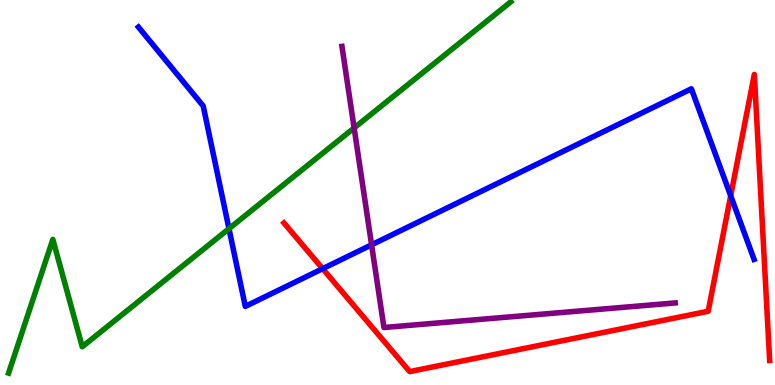[{'lines': ['blue', 'red'], 'intersections': [{'x': 4.16, 'y': 3.02}, {'x': 9.43, 'y': 4.92}]}, {'lines': ['green', 'red'], 'intersections': []}, {'lines': ['purple', 'red'], 'intersections': []}, {'lines': ['blue', 'green'], 'intersections': [{'x': 2.95, 'y': 4.06}]}, {'lines': ['blue', 'purple'], 'intersections': [{'x': 4.79, 'y': 3.64}]}, {'lines': ['green', 'purple'], 'intersections': [{'x': 4.57, 'y': 6.68}]}]